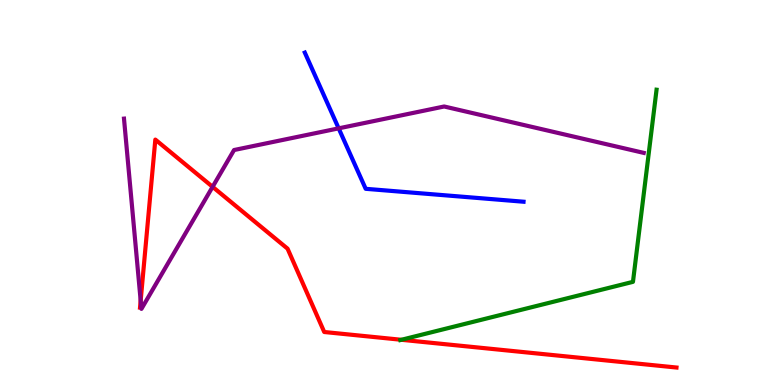[{'lines': ['blue', 'red'], 'intersections': []}, {'lines': ['green', 'red'], 'intersections': [{'x': 5.18, 'y': 1.17}]}, {'lines': ['purple', 'red'], 'intersections': [{'x': 1.82, 'y': 2.19}, {'x': 2.74, 'y': 5.15}]}, {'lines': ['blue', 'green'], 'intersections': []}, {'lines': ['blue', 'purple'], 'intersections': [{'x': 4.37, 'y': 6.67}]}, {'lines': ['green', 'purple'], 'intersections': []}]